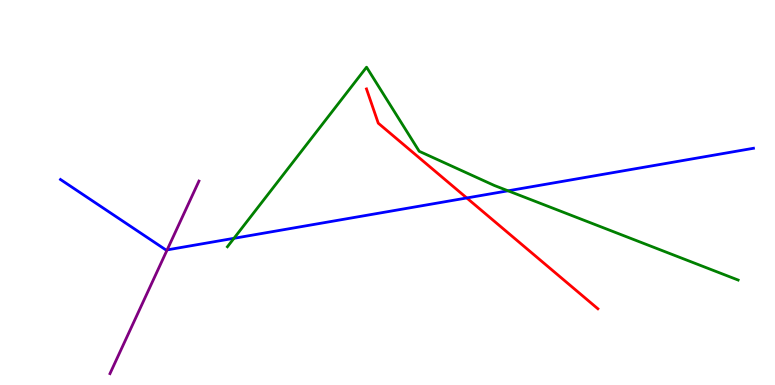[{'lines': ['blue', 'red'], 'intersections': [{'x': 6.02, 'y': 4.86}]}, {'lines': ['green', 'red'], 'intersections': []}, {'lines': ['purple', 'red'], 'intersections': []}, {'lines': ['blue', 'green'], 'intersections': [{'x': 3.02, 'y': 3.81}, {'x': 6.56, 'y': 5.04}]}, {'lines': ['blue', 'purple'], 'intersections': [{'x': 2.16, 'y': 3.51}]}, {'lines': ['green', 'purple'], 'intersections': []}]